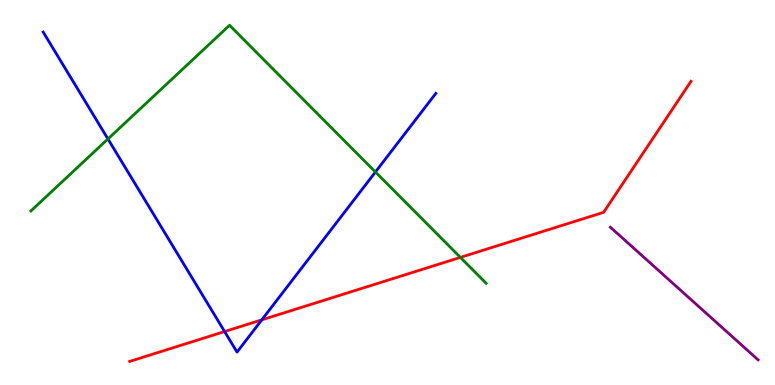[{'lines': ['blue', 'red'], 'intersections': [{'x': 2.9, 'y': 1.39}, {'x': 3.38, 'y': 1.69}]}, {'lines': ['green', 'red'], 'intersections': [{'x': 5.94, 'y': 3.31}]}, {'lines': ['purple', 'red'], 'intersections': []}, {'lines': ['blue', 'green'], 'intersections': [{'x': 1.39, 'y': 6.39}, {'x': 4.84, 'y': 5.53}]}, {'lines': ['blue', 'purple'], 'intersections': []}, {'lines': ['green', 'purple'], 'intersections': []}]